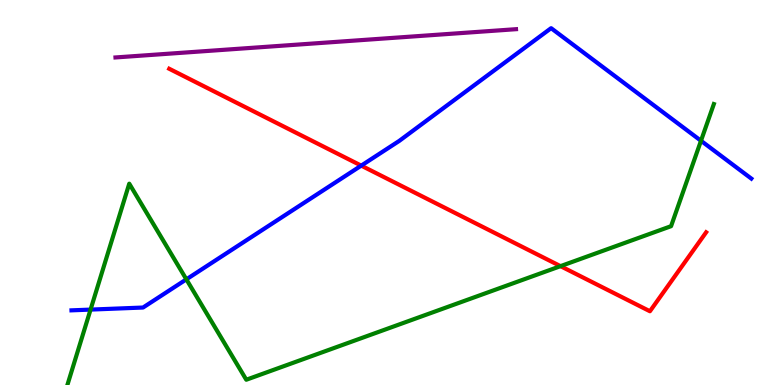[{'lines': ['blue', 'red'], 'intersections': [{'x': 4.66, 'y': 5.7}]}, {'lines': ['green', 'red'], 'intersections': [{'x': 7.23, 'y': 3.09}]}, {'lines': ['purple', 'red'], 'intersections': []}, {'lines': ['blue', 'green'], 'intersections': [{'x': 1.17, 'y': 1.96}, {'x': 2.4, 'y': 2.74}, {'x': 9.05, 'y': 6.34}]}, {'lines': ['blue', 'purple'], 'intersections': []}, {'lines': ['green', 'purple'], 'intersections': []}]